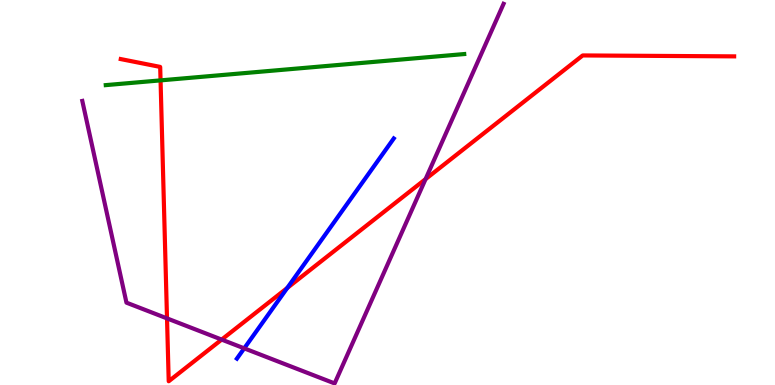[{'lines': ['blue', 'red'], 'intersections': [{'x': 3.71, 'y': 2.52}]}, {'lines': ['green', 'red'], 'intersections': [{'x': 2.07, 'y': 7.91}]}, {'lines': ['purple', 'red'], 'intersections': [{'x': 2.16, 'y': 1.73}, {'x': 2.86, 'y': 1.18}, {'x': 5.49, 'y': 5.35}]}, {'lines': ['blue', 'green'], 'intersections': []}, {'lines': ['blue', 'purple'], 'intersections': [{'x': 3.15, 'y': 0.952}]}, {'lines': ['green', 'purple'], 'intersections': []}]